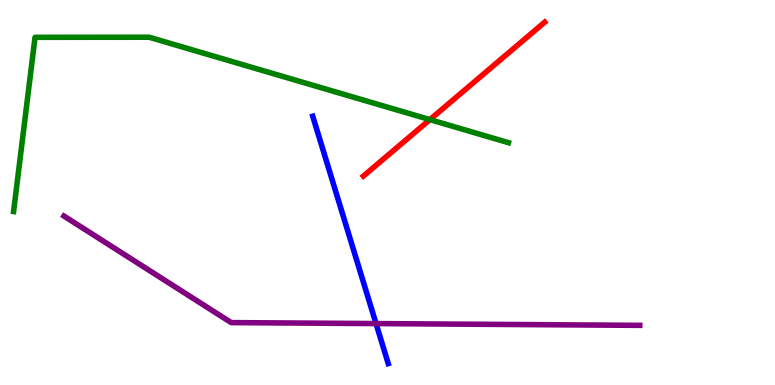[{'lines': ['blue', 'red'], 'intersections': []}, {'lines': ['green', 'red'], 'intersections': [{'x': 5.55, 'y': 6.89}]}, {'lines': ['purple', 'red'], 'intersections': []}, {'lines': ['blue', 'green'], 'intersections': []}, {'lines': ['blue', 'purple'], 'intersections': [{'x': 4.85, 'y': 1.6}]}, {'lines': ['green', 'purple'], 'intersections': []}]